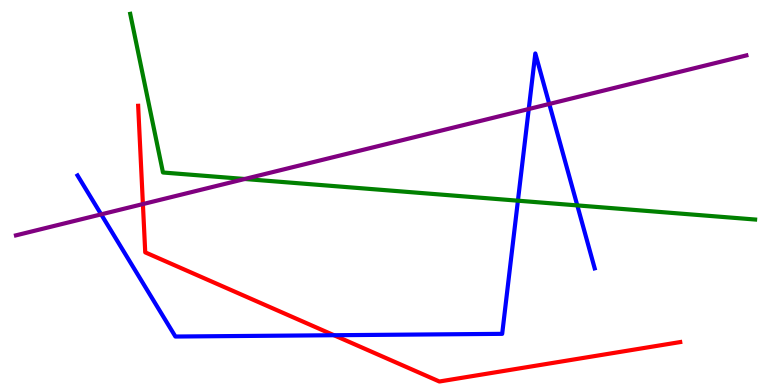[{'lines': ['blue', 'red'], 'intersections': [{'x': 4.31, 'y': 1.29}]}, {'lines': ['green', 'red'], 'intersections': []}, {'lines': ['purple', 'red'], 'intersections': [{'x': 1.84, 'y': 4.7}]}, {'lines': ['blue', 'green'], 'intersections': [{'x': 6.68, 'y': 4.79}, {'x': 7.45, 'y': 4.66}]}, {'lines': ['blue', 'purple'], 'intersections': [{'x': 1.31, 'y': 4.43}, {'x': 6.82, 'y': 7.17}, {'x': 7.09, 'y': 7.3}]}, {'lines': ['green', 'purple'], 'intersections': [{'x': 3.16, 'y': 5.35}]}]